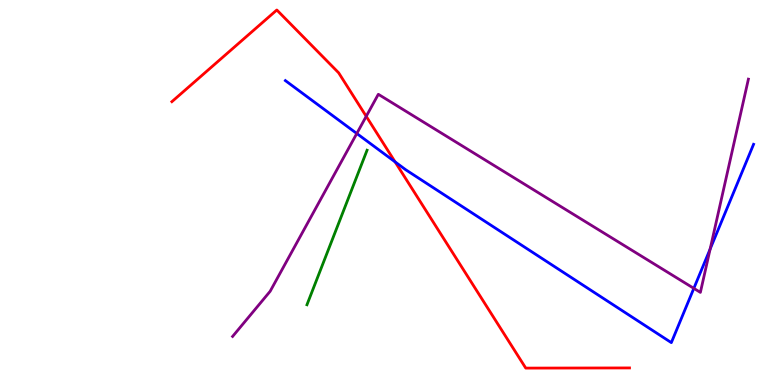[{'lines': ['blue', 'red'], 'intersections': [{'x': 5.1, 'y': 5.8}]}, {'lines': ['green', 'red'], 'intersections': []}, {'lines': ['purple', 'red'], 'intersections': [{'x': 4.73, 'y': 6.98}]}, {'lines': ['blue', 'green'], 'intersections': []}, {'lines': ['blue', 'purple'], 'intersections': [{'x': 4.6, 'y': 6.53}, {'x': 8.95, 'y': 2.51}, {'x': 9.16, 'y': 3.53}]}, {'lines': ['green', 'purple'], 'intersections': []}]